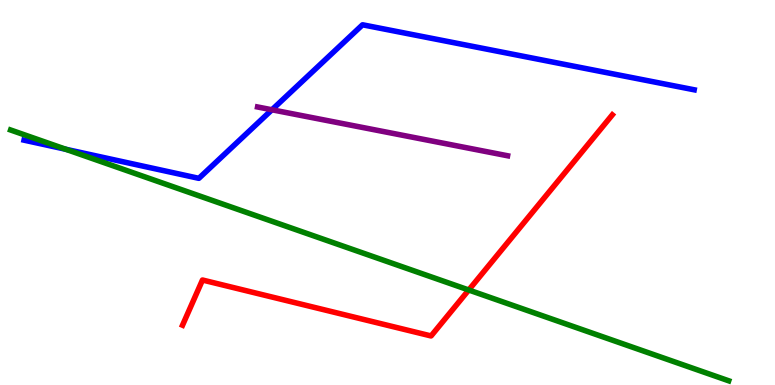[{'lines': ['blue', 'red'], 'intersections': []}, {'lines': ['green', 'red'], 'intersections': [{'x': 6.05, 'y': 2.47}]}, {'lines': ['purple', 'red'], 'intersections': []}, {'lines': ['blue', 'green'], 'intersections': [{'x': 0.849, 'y': 6.12}]}, {'lines': ['blue', 'purple'], 'intersections': [{'x': 3.51, 'y': 7.15}]}, {'lines': ['green', 'purple'], 'intersections': []}]